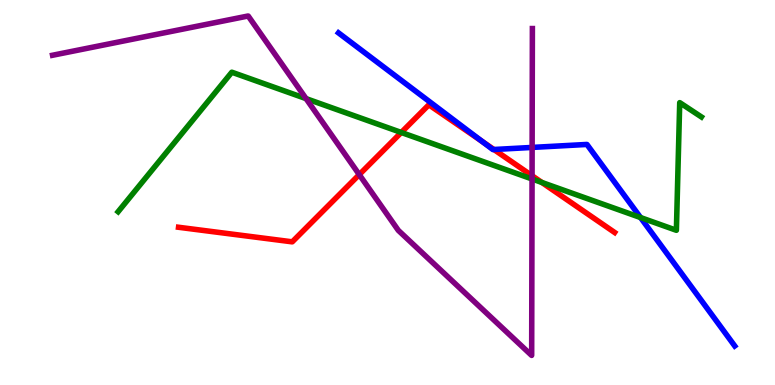[{'lines': ['blue', 'red'], 'intersections': [{'x': 6.22, 'y': 6.33}, {'x': 6.37, 'y': 6.12}]}, {'lines': ['green', 'red'], 'intersections': [{'x': 5.18, 'y': 6.56}, {'x': 6.99, 'y': 5.26}]}, {'lines': ['purple', 'red'], 'intersections': [{'x': 4.64, 'y': 5.46}, {'x': 6.87, 'y': 5.44}]}, {'lines': ['blue', 'green'], 'intersections': [{'x': 8.27, 'y': 4.35}]}, {'lines': ['blue', 'purple'], 'intersections': [{'x': 6.87, 'y': 6.17}]}, {'lines': ['green', 'purple'], 'intersections': [{'x': 3.95, 'y': 7.44}, {'x': 6.87, 'y': 5.35}]}]